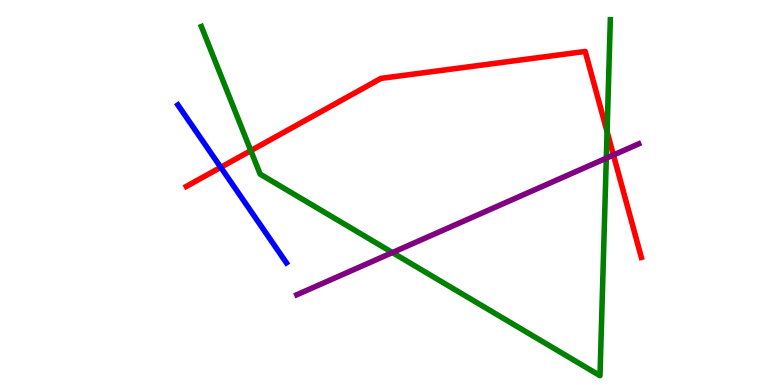[{'lines': ['blue', 'red'], 'intersections': [{'x': 2.85, 'y': 5.65}]}, {'lines': ['green', 'red'], 'intersections': [{'x': 3.24, 'y': 6.09}, {'x': 7.83, 'y': 6.58}]}, {'lines': ['purple', 'red'], 'intersections': [{'x': 7.92, 'y': 5.97}]}, {'lines': ['blue', 'green'], 'intersections': []}, {'lines': ['blue', 'purple'], 'intersections': []}, {'lines': ['green', 'purple'], 'intersections': [{'x': 5.06, 'y': 3.44}, {'x': 7.82, 'y': 5.89}]}]